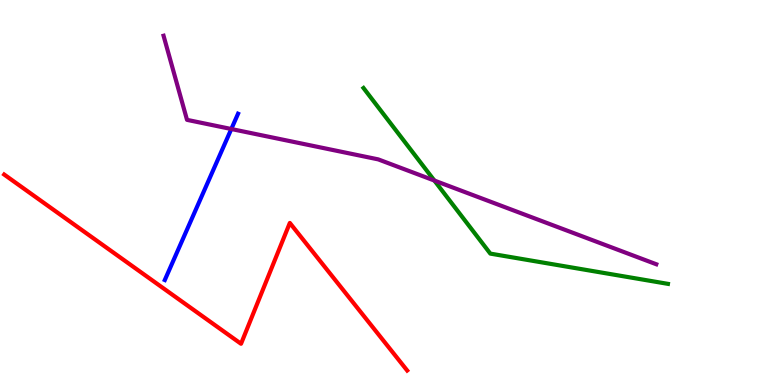[{'lines': ['blue', 'red'], 'intersections': []}, {'lines': ['green', 'red'], 'intersections': []}, {'lines': ['purple', 'red'], 'intersections': []}, {'lines': ['blue', 'green'], 'intersections': []}, {'lines': ['blue', 'purple'], 'intersections': [{'x': 2.98, 'y': 6.65}]}, {'lines': ['green', 'purple'], 'intersections': [{'x': 5.6, 'y': 5.31}]}]